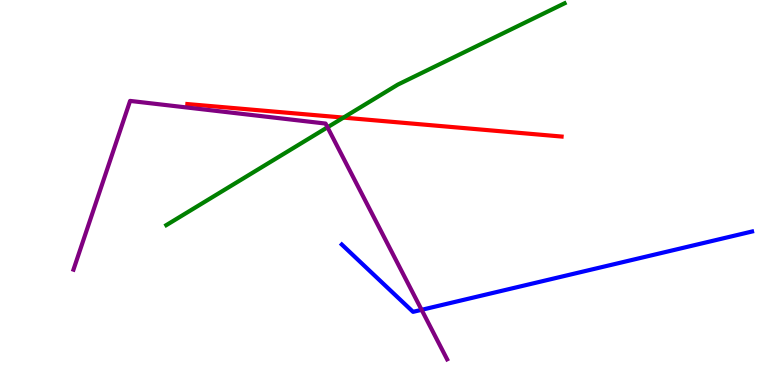[{'lines': ['blue', 'red'], 'intersections': []}, {'lines': ['green', 'red'], 'intersections': [{'x': 4.43, 'y': 6.95}]}, {'lines': ['purple', 'red'], 'intersections': []}, {'lines': ['blue', 'green'], 'intersections': []}, {'lines': ['blue', 'purple'], 'intersections': [{'x': 5.44, 'y': 1.95}]}, {'lines': ['green', 'purple'], 'intersections': [{'x': 4.23, 'y': 6.69}]}]